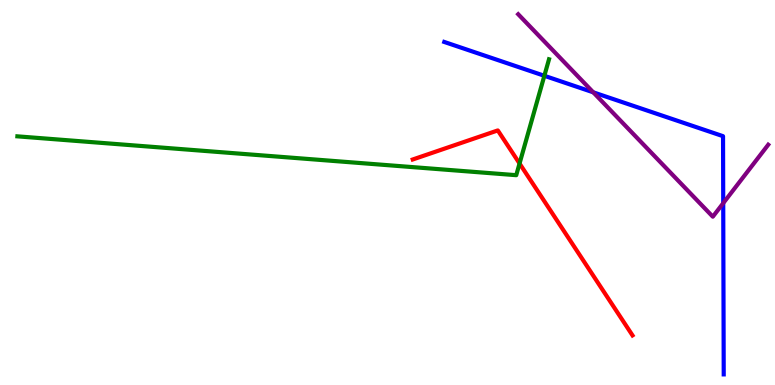[{'lines': ['blue', 'red'], 'intersections': []}, {'lines': ['green', 'red'], 'intersections': [{'x': 6.7, 'y': 5.75}]}, {'lines': ['purple', 'red'], 'intersections': []}, {'lines': ['blue', 'green'], 'intersections': [{'x': 7.02, 'y': 8.03}]}, {'lines': ['blue', 'purple'], 'intersections': [{'x': 7.65, 'y': 7.6}, {'x': 9.33, 'y': 4.72}]}, {'lines': ['green', 'purple'], 'intersections': []}]